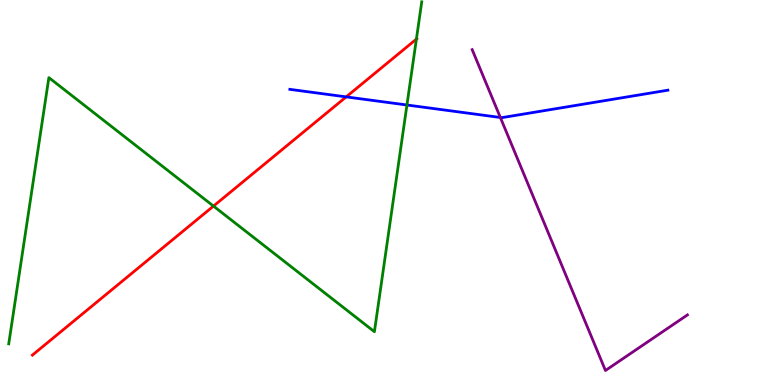[{'lines': ['blue', 'red'], 'intersections': [{'x': 4.47, 'y': 7.48}]}, {'lines': ['green', 'red'], 'intersections': [{'x': 2.75, 'y': 4.65}, {'x': 5.37, 'y': 8.98}]}, {'lines': ['purple', 'red'], 'intersections': []}, {'lines': ['blue', 'green'], 'intersections': [{'x': 5.25, 'y': 7.27}]}, {'lines': ['blue', 'purple'], 'intersections': [{'x': 6.46, 'y': 6.95}]}, {'lines': ['green', 'purple'], 'intersections': []}]